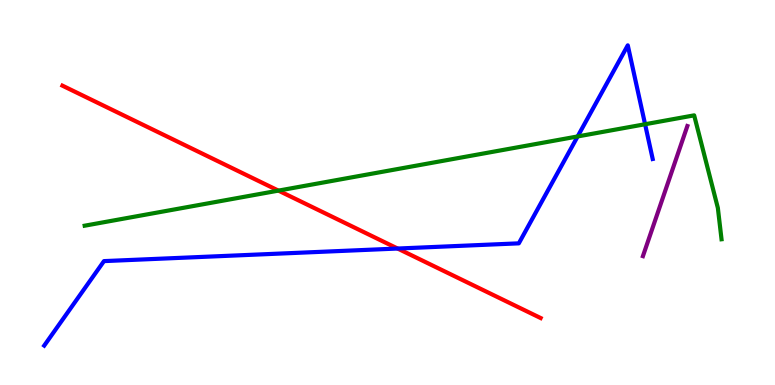[{'lines': ['blue', 'red'], 'intersections': [{'x': 5.13, 'y': 3.54}]}, {'lines': ['green', 'red'], 'intersections': [{'x': 3.59, 'y': 5.05}]}, {'lines': ['purple', 'red'], 'intersections': []}, {'lines': ['blue', 'green'], 'intersections': [{'x': 7.45, 'y': 6.46}, {'x': 8.32, 'y': 6.77}]}, {'lines': ['blue', 'purple'], 'intersections': []}, {'lines': ['green', 'purple'], 'intersections': []}]